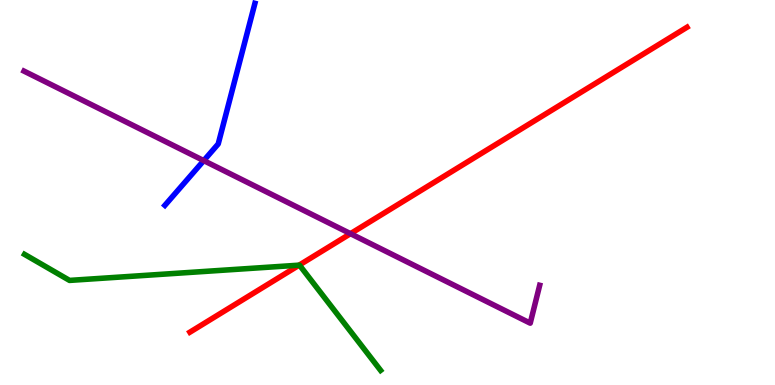[{'lines': ['blue', 'red'], 'intersections': []}, {'lines': ['green', 'red'], 'intersections': [{'x': 3.86, 'y': 3.11}]}, {'lines': ['purple', 'red'], 'intersections': [{'x': 4.52, 'y': 3.93}]}, {'lines': ['blue', 'green'], 'intersections': []}, {'lines': ['blue', 'purple'], 'intersections': [{'x': 2.63, 'y': 5.83}]}, {'lines': ['green', 'purple'], 'intersections': []}]